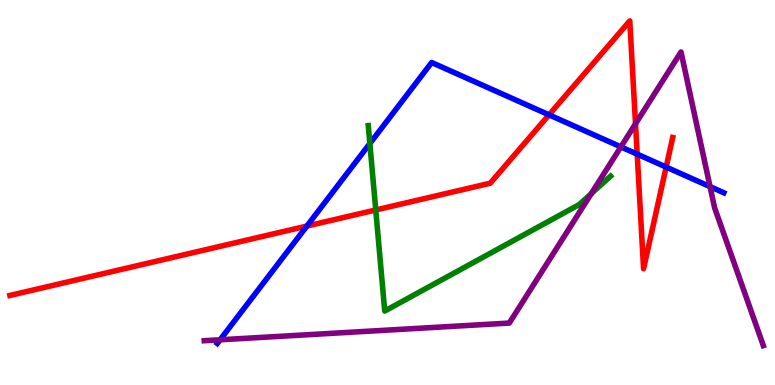[{'lines': ['blue', 'red'], 'intersections': [{'x': 3.96, 'y': 4.13}, {'x': 7.08, 'y': 7.02}, {'x': 8.22, 'y': 6.0}, {'x': 8.6, 'y': 5.66}]}, {'lines': ['green', 'red'], 'intersections': [{'x': 4.85, 'y': 4.55}]}, {'lines': ['purple', 'red'], 'intersections': [{'x': 8.2, 'y': 6.78}]}, {'lines': ['blue', 'green'], 'intersections': [{'x': 4.77, 'y': 6.27}]}, {'lines': ['blue', 'purple'], 'intersections': [{'x': 2.84, 'y': 1.17}, {'x': 8.01, 'y': 6.18}, {'x': 9.16, 'y': 5.15}]}, {'lines': ['green', 'purple'], 'intersections': [{'x': 7.63, 'y': 4.97}]}]